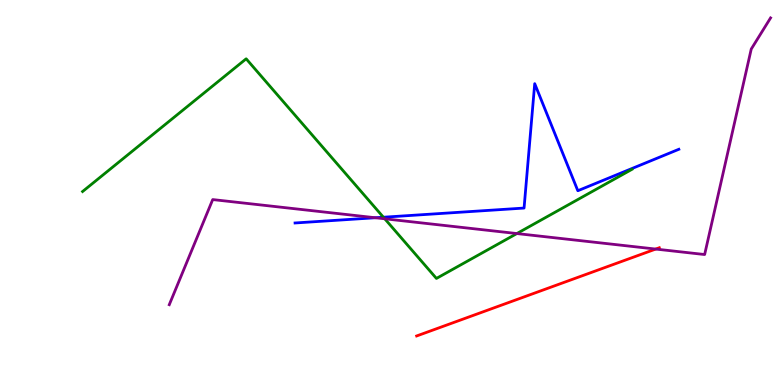[{'lines': ['blue', 'red'], 'intersections': []}, {'lines': ['green', 'red'], 'intersections': []}, {'lines': ['purple', 'red'], 'intersections': [{'x': 8.46, 'y': 3.53}]}, {'lines': ['blue', 'green'], 'intersections': [{'x': 4.95, 'y': 4.36}]}, {'lines': ['blue', 'purple'], 'intersections': [{'x': 4.84, 'y': 4.34}]}, {'lines': ['green', 'purple'], 'intersections': [{'x': 4.96, 'y': 4.32}, {'x': 6.67, 'y': 3.93}]}]